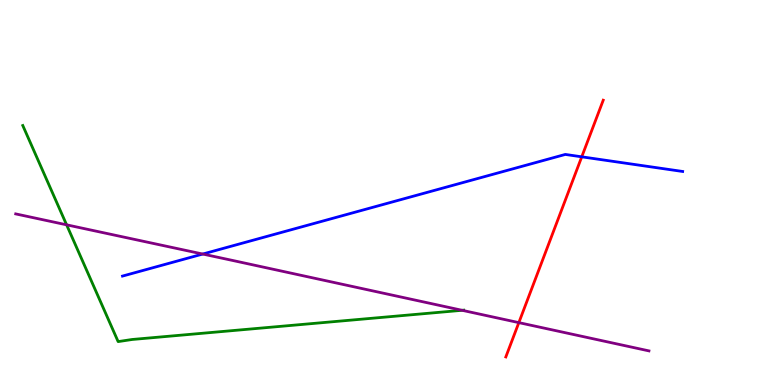[{'lines': ['blue', 'red'], 'intersections': [{'x': 7.51, 'y': 5.93}]}, {'lines': ['green', 'red'], 'intersections': []}, {'lines': ['purple', 'red'], 'intersections': [{'x': 6.69, 'y': 1.62}]}, {'lines': ['blue', 'green'], 'intersections': []}, {'lines': ['blue', 'purple'], 'intersections': [{'x': 2.62, 'y': 3.4}]}, {'lines': ['green', 'purple'], 'intersections': [{'x': 0.859, 'y': 4.16}, {'x': 5.96, 'y': 1.94}]}]